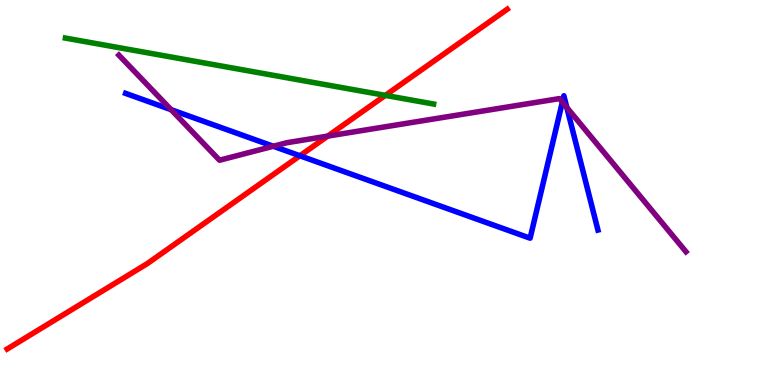[{'lines': ['blue', 'red'], 'intersections': [{'x': 3.87, 'y': 5.95}]}, {'lines': ['green', 'red'], 'intersections': [{'x': 4.97, 'y': 7.52}]}, {'lines': ['purple', 'red'], 'intersections': [{'x': 4.23, 'y': 6.46}]}, {'lines': ['blue', 'green'], 'intersections': []}, {'lines': ['blue', 'purple'], 'intersections': [{'x': 2.21, 'y': 7.15}, {'x': 3.53, 'y': 6.2}, {'x': 7.26, 'y': 7.35}, {'x': 7.31, 'y': 7.21}]}, {'lines': ['green', 'purple'], 'intersections': []}]